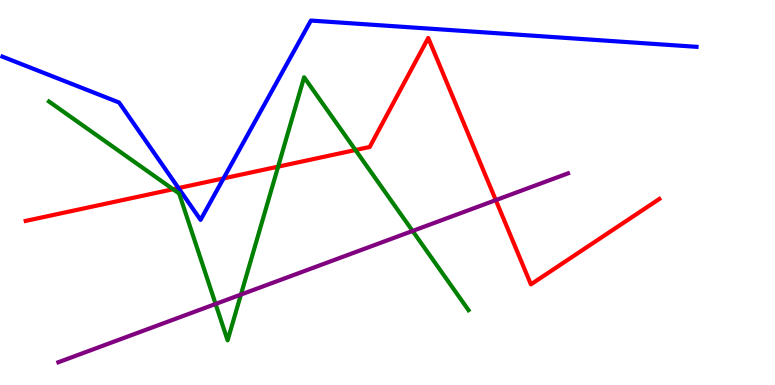[{'lines': ['blue', 'red'], 'intersections': [{'x': 2.3, 'y': 5.12}, {'x': 2.88, 'y': 5.37}]}, {'lines': ['green', 'red'], 'intersections': [{'x': 2.23, 'y': 5.08}, {'x': 3.59, 'y': 5.67}, {'x': 4.59, 'y': 6.1}]}, {'lines': ['purple', 'red'], 'intersections': [{'x': 6.4, 'y': 4.8}]}, {'lines': ['blue', 'green'], 'intersections': []}, {'lines': ['blue', 'purple'], 'intersections': []}, {'lines': ['green', 'purple'], 'intersections': [{'x': 2.78, 'y': 2.1}, {'x': 3.11, 'y': 2.35}, {'x': 5.32, 'y': 4.0}]}]